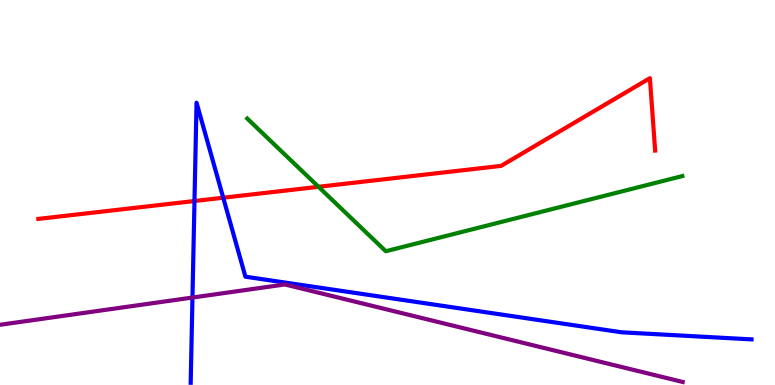[{'lines': ['blue', 'red'], 'intersections': [{'x': 2.51, 'y': 4.78}, {'x': 2.88, 'y': 4.86}]}, {'lines': ['green', 'red'], 'intersections': [{'x': 4.11, 'y': 5.15}]}, {'lines': ['purple', 'red'], 'intersections': []}, {'lines': ['blue', 'green'], 'intersections': []}, {'lines': ['blue', 'purple'], 'intersections': [{'x': 2.48, 'y': 2.27}]}, {'lines': ['green', 'purple'], 'intersections': []}]